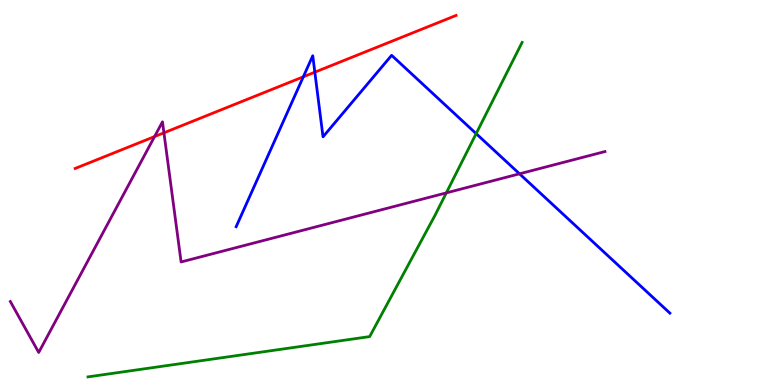[{'lines': ['blue', 'red'], 'intersections': [{'x': 3.91, 'y': 8.01}, {'x': 4.06, 'y': 8.13}]}, {'lines': ['green', 'red'], 'intersections': []}, {'lines': ['purple', 'red'], 'intersections': [{'x': 1.99, 'y': 6.45}, {'x': 2.12, 'y': 6.55}]}, {'lines': ['blue', 'green'], 'intersections': [{'x': 6.14, 'y': 6.53}]}, {'lines': ['blue', 'purple'], 'intersections': [{'x': 6.7, 'y': 5.49}]}, {'lines': ['green', 'purple'], 'intersections': [{'x': 5.76, 'y': 4.99}]}]